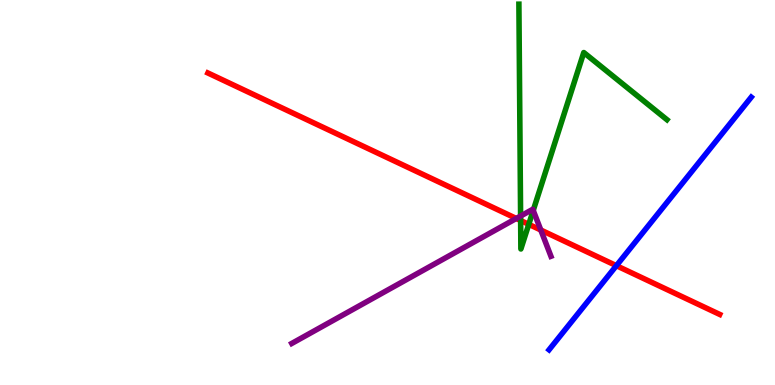[{'lines': ['blue', 'red'], 'intersections': [{'x': 7.95, 'y': 3.1}]}, {'lines': ['green', 'red'], 'intersections': [{'x': 6.72, 'y': 4.27}, {'x': 6.82, 'y': 4.17}]}, {'lines': ['purple', 'red'], 'intersections': [{'x': 6.66, 'y': 4.33}, {'x': 6.98, 'y': 4.03}]}, {'lines': ['blue', 'green'], 'intersections': []}, {'lines': ['blue', 'purple'], 'intersections': []}, {'lines': ['green', 'purple'], 'intersections': [{'x': 6.72, 'y': 4.39}, {'x': 6.88, 'y': 4.53}]}]